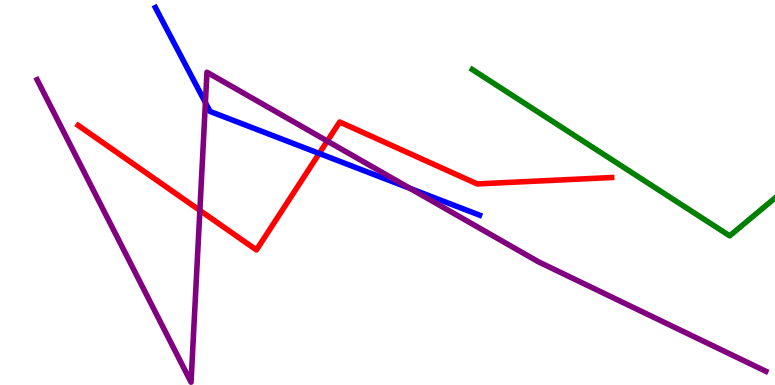[{'lines': ['blue', 'red'], 'intersections': [{'x': 4.12, 'y': 6.01}]}, {'lines': ['green', 'red'], 'intersections': []}, {'lines': ['purple', 'red'], 'intersections': [{'x': 2.58, 'y': 4.53}, {'x': 4.22, 'y': 6.34}]}, {'lines': ['blue', 'green'], 'intersections': []}, {'lines': ['blue', 'purple'], 'intersections': [{'x': 2.65, 'y': 7.33}, {'x': 5.29, 'y': 5.11}]}, {'lines': ['green', 'purple'], 'intersections': []}]